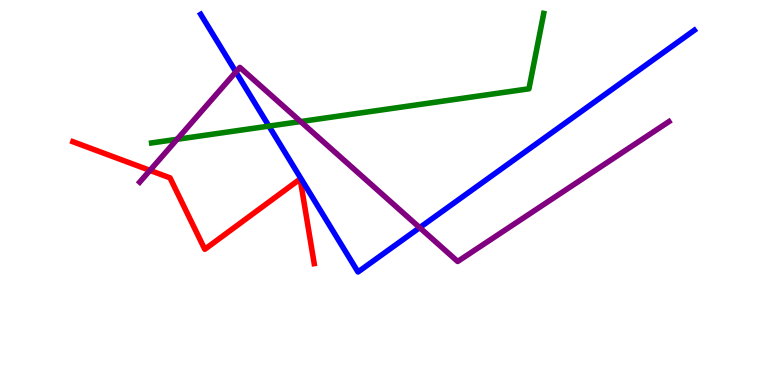[{'lines': ['blue', 'red'], 'intersections': []}, {'lines': ['green', 'red'], 'intersections': []}, {'lines': ['purple', 'red'], 'intersections': [{'x': 1.93, 'y': 5.57}]}, {'lines': ['blue', 'green'], 'intersections': [{'x': 3.47, 'y': 6.72}]}, {'lines': ['blue', 'purple'], 'intersections': [{'x': 3.04, 'y': 8.13}, {'x': 5.42, 'y': 4.09}]}, {'lines': ['green', 'purple'], 'intersections': [{'x': 2.29, 'y': 6.38}, {'x': 3.88, 'y': 6.84}]}]